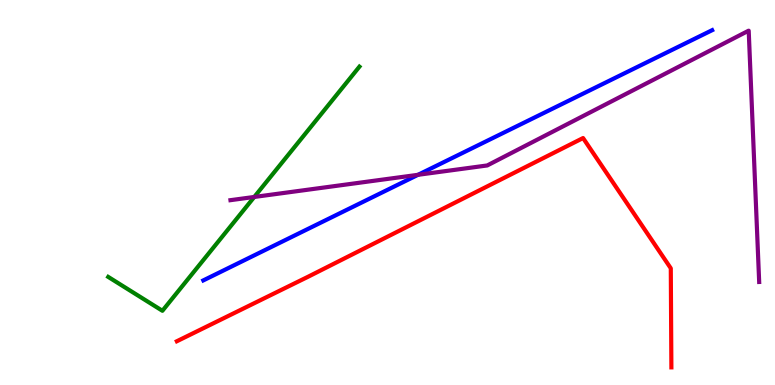[{'lines': ['blue', 'red'], 'intersections': []}, {'lines': ['green', 'red'], 'intersections': []}, {'lines': ['purple', 'red'], 'intersections': []}, {'lines': ['blue', 'green'], 'intersections': []}, {'lines': ['blue', 'purple'], 'intersections': [{'x': 5.39, 'y': 5.46}]}, {'lines': ['green', 'purple'], 'intersections': [{'x': 3.28, 'y': 4.88}]}]